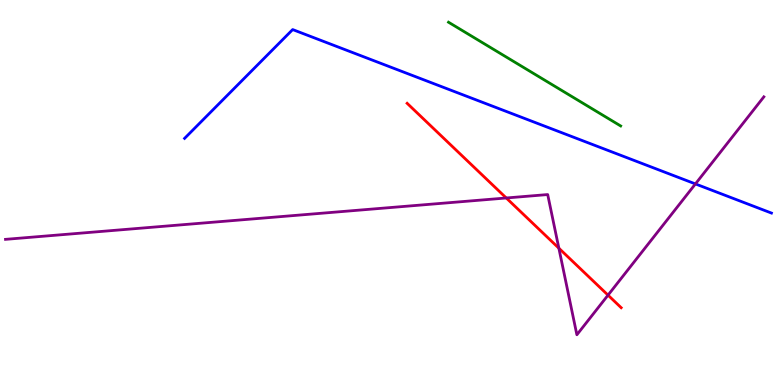[{'lines': ['blue', 'red'], 'intersections': []}, {'lines': ['green', 'red'], 'intersections': []}, {'lines': ['purple', 'red'], 'intersections': [{'x': 6.53, 'y': 4.86}, {'x': 7.21, 'y': 3.55}, {'x': 7.85, 'y': 2.33}]}, {'lines': ['blue', 'green'], 'intersections': []}, {'lines': ['blue', 'purple'], 'intersections': [{'x': 8.97, 'y': 5.22}]}, {'lines': ['green', 'purple'], 'intersections': []}]